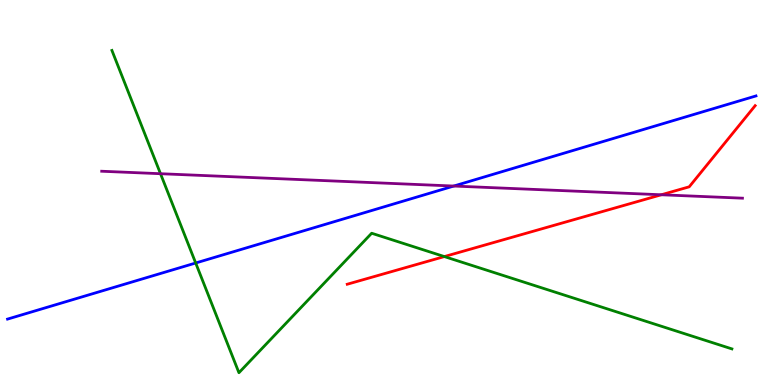[{'lines': ['blue', 'red'], 'intersections': []}, {'lines': ['green', 'red'], 'intersections': [{'x': 5.73, 'y': 3.34}]}, {'lines': ['purple', 'red'], 'intersections': [{'x': 8.53, 'y': 4.94}]}, {'lines': ['blue', 'green'], 'intersections': [{'x': 2.53, 'y': 3.17}]}, {'lines': ['blue', 'purple'], 'intersections': [{'x': 5.86, 'y': 5.17}]}, {'lines': ['green', 'purple'], 'intersections': [{'x': 2.07, 'y': 5.49}]}]